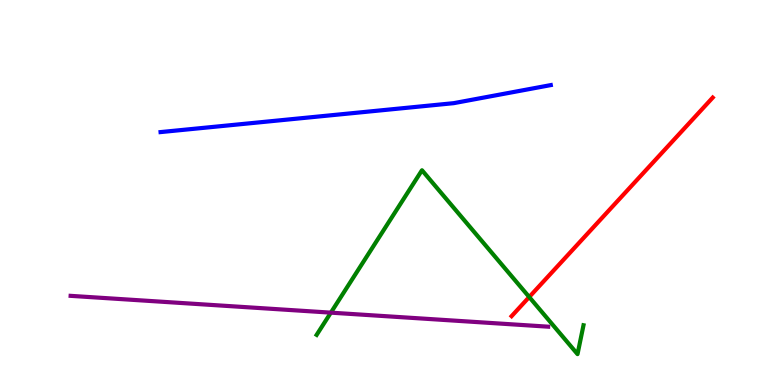[{'lines': ['blue', 'red'], 'intersections': []}, {'lines': ['green', 'red'], 'intersections': [{'x': 6.83, 'y': 2.29}]}, {'lines': ['purple', 'red'], 'intersections': []}, {'lines': ['blue', 'green'], 'intersections': []}, {'lines': ['blue', 'purple'], 'intersections': []}, {'lines': ['green', 'purple'], 'intersections': [{'x': 4.27, 'y': 1.88}]}]